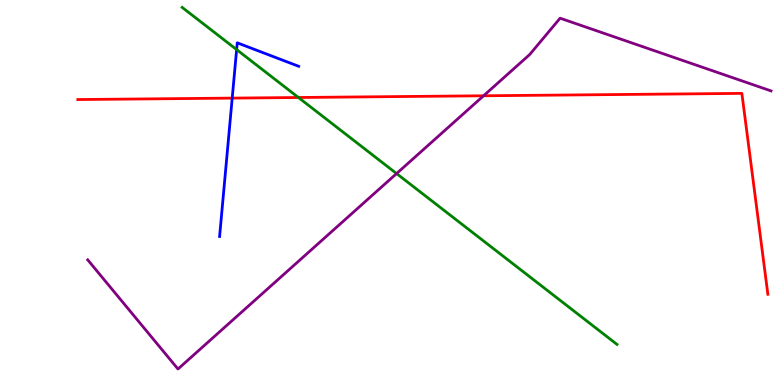[{'lines': ['blue', 'red'], 'intersections': [{'x': 3.0, 'y': 7.45}]}, {'lines': ['green', 'red'], 'intersections': [{'x': 3.85, 'y': 7.47}]}, {'lines': ['purple', 'red'], 'intersections': [{'x': 6.24, 'y': 7.51}]}, {'lines': ['blue', 'green'], 'intersections': [{'x': 3.05, 'y': 8.71}]}, {'lines': ['blue', 'purple'], 'intersections': []}, {'lines': ['green', 'purple'], 'intersections': [{'x': 5.12, 'y': 5.49}]}]